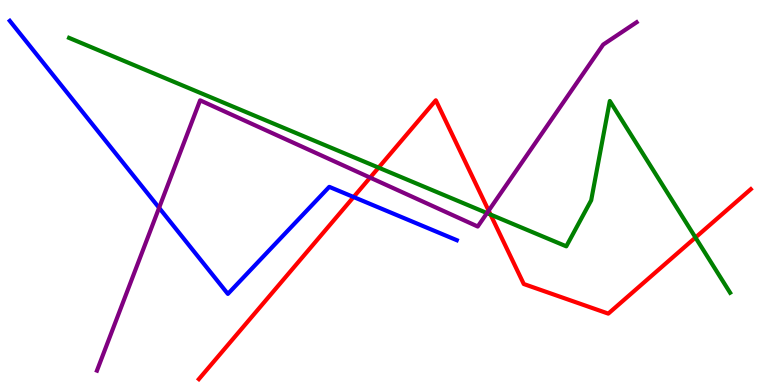[{'lines': ['blue', 'red'], 'intersections': [{'x': 4.56, 'y': 4.88}]}, {'lines': ['green', 'red'], 'intersections': [{'x': 4.88, 'y': 5.65}, {'x': 6.33, 'y': 4.43}, {'x': 8.97, 'y': 3.83}]}, {'lines': ['purple', 'red'], 'intersections': [{'x': 4.78, 'y': 5.39}, {'x': 6.31, 'y': 4.53}]}, {'lines': ['blue', 'green'], 'intersections': []}, {'lines': ['blue', 'purple'], 'intersections': [{'x': 2.05, 'y': 4.6}]}, {'lines': ['green', 'purple'], 'intersections': [{'x': 6.28, 'y': 4.47}]}]